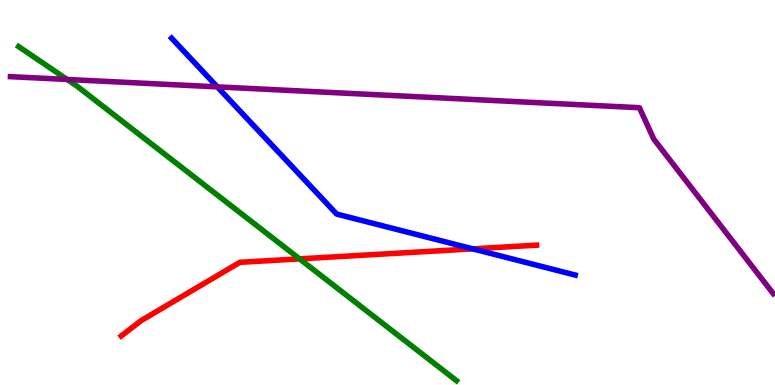[{'lines': ['blue', 'red'], 'intersections': [{'x': 6.1, 'y': 3.54}]}, {'lines': ['green', 'red'], 'intersections': [{'x': 3.87, 'y': 3.28}]}, {'lines': ['purple', 'red'], 'intersections': []}, {'lines': ['blue', 'green'], 'intersections': []}, {'lines': ['blue', 'purple'], 'intersections': [{'x': 2.8, 'y': 7.74}]}, {'lines': ['green', 'purple'], 'intersections': [{'x': 0.866, 'y': 7.94}]}]